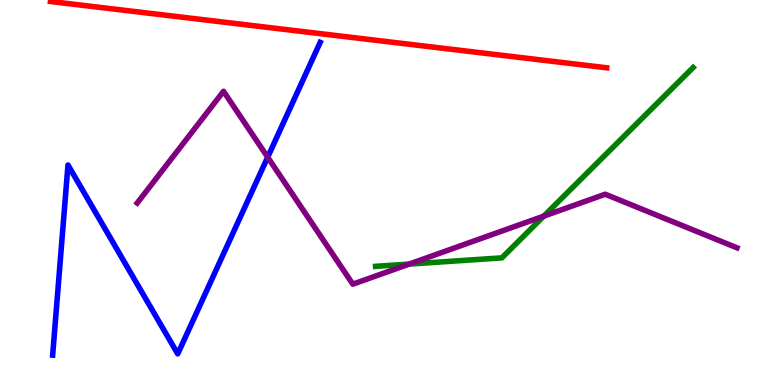[{'lines': ['blue', 'red'], 'intersections': []}, {'lines': ['green', 'red'], 'intersections': []}, {'lines': ['purple', 'red'], 'intersections': []}, {'lines': ['blue', 'green'], 'intersections': []}, {'lines': ['blue', 'purple'], 'intersections': [{'x': 3.45, 'y': 5.92}]}, {'lines': ['green', 'purple'], 'intersections': [{'x': 5.28, 'y': 3.14}, {'x': 7.02, 'y': 4.39}]}]